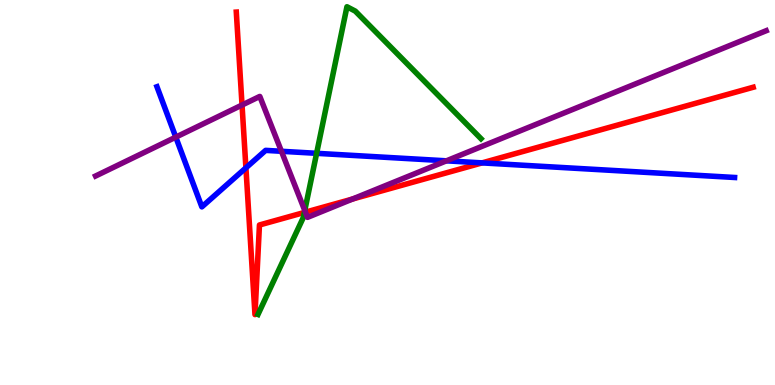[{'lines': ['blue', 'red'], 'intersections': [{'x': 3.17, 'y': 5.64}, {'x': 6.22, 'y': 5.77}]}, {'lines': ['green', 'red'], 'intersections': [{'x': 3.93, 'y': 4.48}]}, {'lines': ['purple', 'red'], 'intersections': [{'x': 3.12, 'y': 7.27}, {'x': 3.94, 'y': 4.49}, {'x': 4.55, 'y': 4.83}]}, {'lines': ['blue', 'green'], 'intersections': [{'x': 4.09, 'y': 6.02}]}, {'lines': ['blue', 'purple'], 'intersections': [{'x': 2.27, 'y': 6.44}, {'x': 3.63, 'y': 6.07}, {'x': 5.76, 'y': 5.82}]}, {'lines': ['green', 'purple'], 'intersections': [{'x': 3.93, 'y': 4.53}]}]